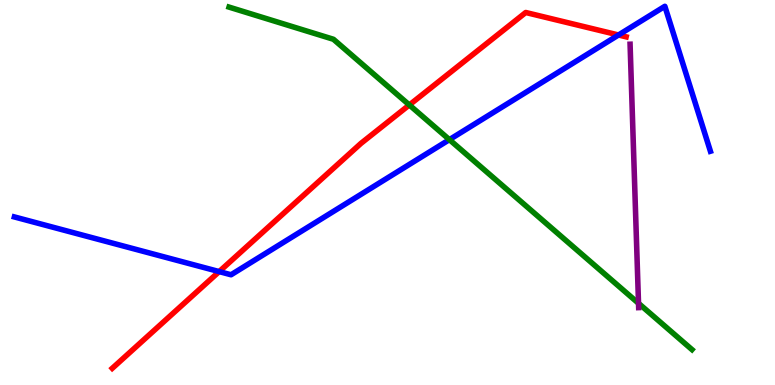[{'lines': ['blue', 'red'], 'intersections': [{'x': 2.83, 'y': 2.95}, {'x': 7.98, 'y': 9.09}]}, {'lines': ['green', 'red'], 'intersections': [{'x': 5.28, 'y': 7.27}]}, {'lines': ['purple', 'red'], 'intersections': []}, {'lines': ['blue', 'green'], 'intersections': [{'x': 5.8, 'y': 6.37}]}, {'lines': ['blue', 'purple'], 'intersections': []}, {'lines': ['green', 'purple'], 'intersections': [{'x': 8.24, 'y': 2.12}]}]